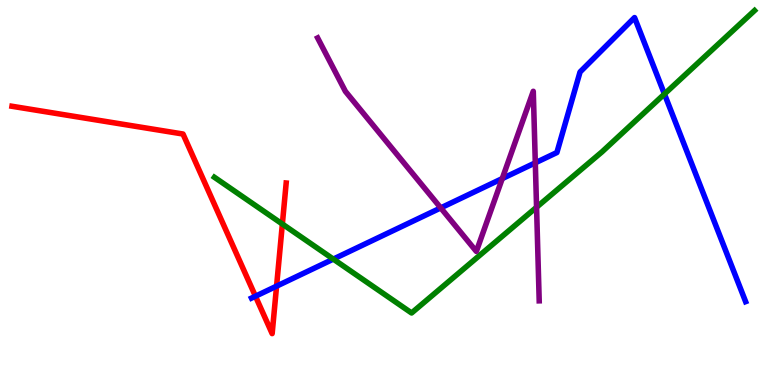[{'lines': ['blue', 'red'], 'intersections': [{'x': 3.3, 'y': 2.31}, {'x': 3.57, 'y': 2.57}]}, {'lines': ['green', 'red'], 'intersections': [{'x': 3.64, 'y': 4.18}]}, {'lines': ['purple', 'red'], 'intersections': []}, {'lines': ['blue', 'green'], 'intersections': [{'x': 4.3, 'y': 3.27}, {'x': 8.57, 'y': 7.56}]}, {'lines': ['blue', 'purple'], 'intersections': [{'x': 5.69, 'y': 4.6}, {'x': 6.48, 'y': 5.36}, {'x': 6.91, 'y': 5.77}]}, {'lines': ['green', 'purple'], 'intersections': [{'x': 6.92, 'y': 4.62}]}]